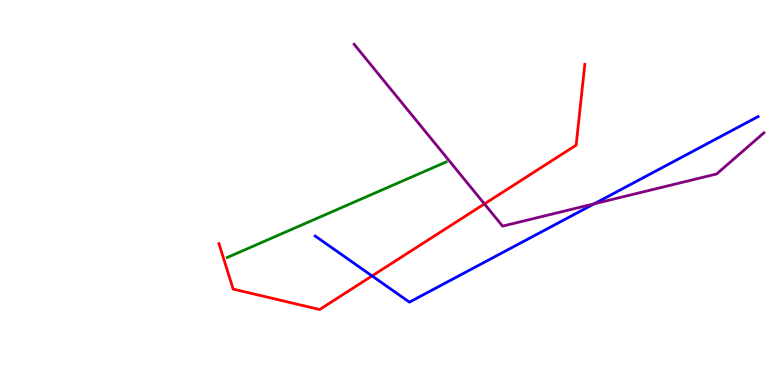[{'lines': ['blue', 'red'], 'intersections': [{'x': 4.8, 'y': 2.83}]}, {'lines': ['green', 'red'], 'intersections': []}, {'lines': ['purple', 'red'], 'intersections': [{'x': 6.25, 'y': 4.7}]}, {'lines': ['blue', 'green'], 'intersections': []}, {'lines': ['blue', 'purple'], 'intersections': [{'x': 7.67, 'y': 4.71}]}, {'lines': ['green', 'purple'], 'intersections': []}]